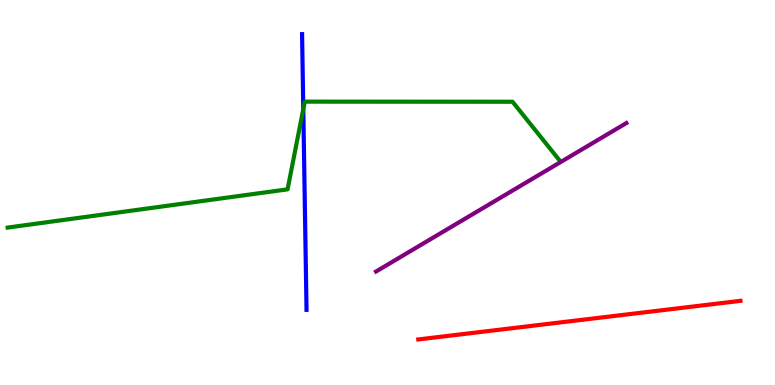[{'lines': ['blue', 'red'], 'intersections': []}, {'lines': ['green', 'red'], 'intersections': []}, {'lines': ['purple', 'red'], 'intersections': []}, {'lines': ['blue', 'green'], 'intersections': [{'x': 3.91, 'y': 7.17}]}, {'lines': ['blue', 'purple'], 'intersections': []}, {'lines': ['green', 'purple'], 'intersections': []}]